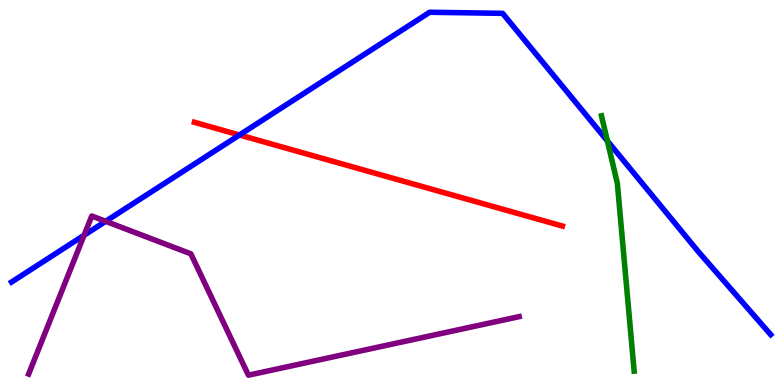[{'lines': ['blue', 'red'], 'intersections': [{'x': 3.09, 'y': 6.49}]}, {'lines': ['green', 'red'], 'intersections': []}, {'lines': ['purple', 'red'], 'intersections': []}, {'lines': ['blue', 'green'], 'intersections': [{'x': 7.84, 'y': 6.34}]}, {'lines': ['blue', 'purple'], 'intersections': [{'x': 1.08, 'y': 3.89}, {'x': 1.36, 'y': 4.25}]}, {'lines': ['green', 'purple'], 'intersections': []}]